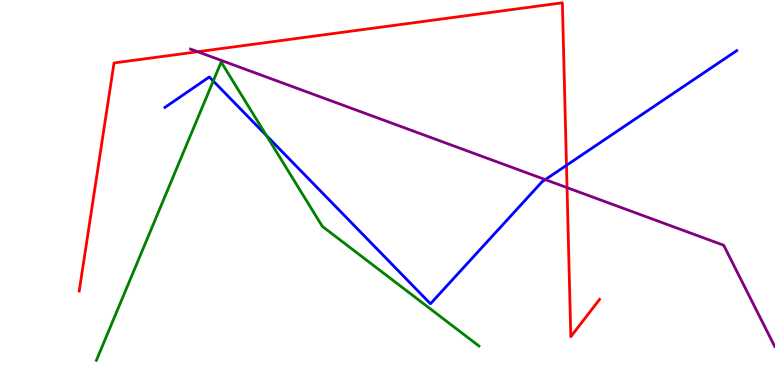[{'lines': ['blue', 'red'], 'intersections': [{'x': 7.31, 'y': 5.71}]}, {'lines': ['green', 'red'], 'intersections': []}, {'lines': ['purple', 'red'], 'intersections': [{'x': 2.55, 'y': 8.66}, {'x': 7.32, 'y': 5.13}]}, {'lines': ['blue', 'green'], 'intersections': [{'x': 2.75, 'y': 7.9}, {'x': 3.44, 'y': 6.48}]}, {'lines': ['blue', 'purple'], 'intersections': [{'x': 7.04, 'y': 5.33}]}, {'lines': ['green', 'purple'], 'intersections': []}]